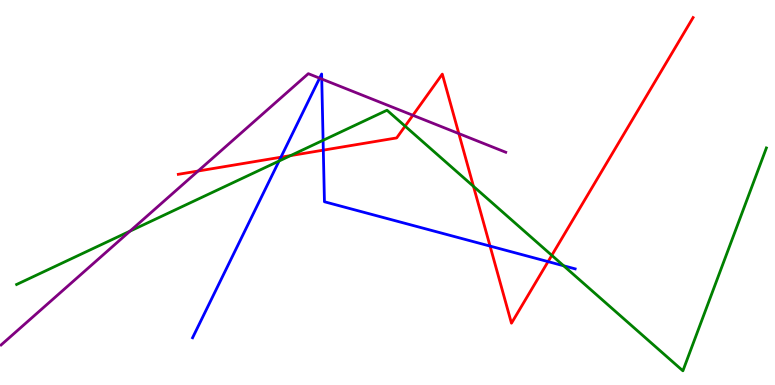[{'lines': ['blue', 'red'], 'intersections': [{'x': 3.62, 'y': 5.92}, {'x': 4.17, 'y': 6.1}, {'x': 6.32, 'y': 3.61}, {'x': 7.07, 'y': 3.2}]}, {'lines': ['green', 'red'], 'intersections': [{'x': 3.75, 'y': 5.96}, {'x': 5.23, 'y': 6.72}, {'x': 6.11, 'y': 5.16}, {'x': 7.12, 'y': 3.37}]}, {'lines': ['purple', 'red'], 'intersections': [{'x': 2.56, 'y': 5.56}, {'x': 5.33, 'y': 7.01}, {'x': 5.92, 'y': 6.53}]}, {'lines': ['blue', 'green'], 'intersections': [{'x': 3.6, 'y': 5.82}, {'x': 4.17, 'y': 6.36}, {'x': 7.27, 'y': 3.1}]}, {'lines': ['blue', 'purple'], 'intersections': [{'x': 4.12, 'y': 7.97}, {'x': 4.15, 'y': 7.95}]}, {'lines': ['green', 'purple'], 'intersections': [{'x': 1.68, 'y': 4.0}]}]